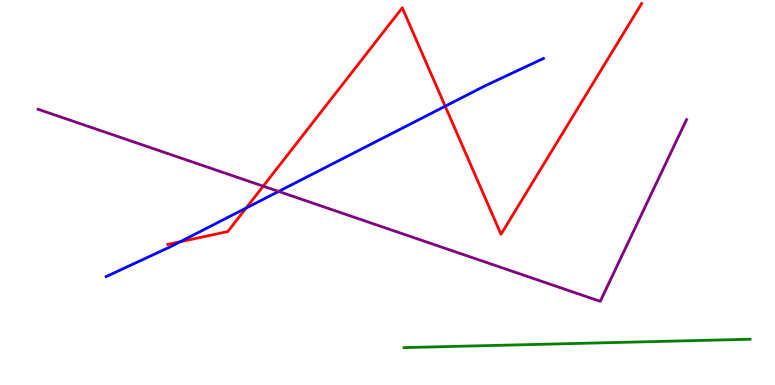[{'lines': ['blue', 'red'], 'intersections': [{'x': 2.33, 'y': 3.72}, {'x': 3.18, 'y': 4.6}, {'x': 5.74, 'y': 7.24}]}, {'lines': ['green', 'red'], 'intersections': []}, {'lines': ['purple', 'red'], 'intersections': [{'x': 3.4, 'y': 5.16}]}, {'lines': ['blue', 'green'], 'intersections': []}, {'lines': ['blue', 'purple'], 'intersections': [{'x': 3.6, 'y': 5.03}]}, {'lines': ['green', 'purple'], 'intersections': []}]